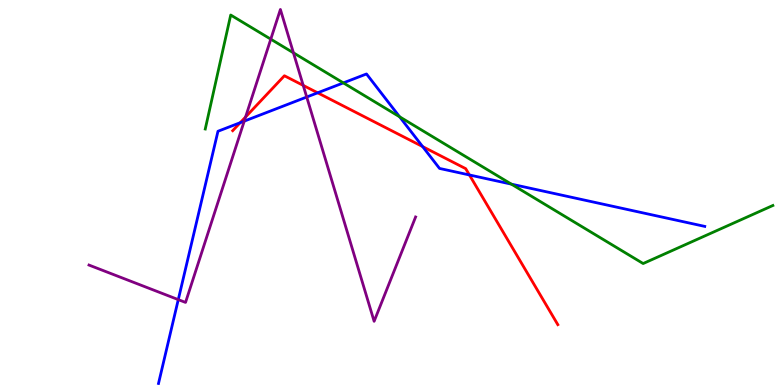[{'lines': ['blue', 'red'], 'intersections': [{'x': 3.1, 'y': 6.81}, {'x': 4.1, 'y': 7.59}, {'x': 5.45, 'y': 6.19}, {'x': 6.06, 'y': 5.46}]}, {'lines': ['green', 'red'], 'intersections': []}, {'lines': ['purple', 'red'], 'intersections': [{'x': 3.17, 'y': 6.96}, {'x': 3.91, 'y': 7.78}]}, {'lines': ['blue', 'green'], 'intersections': [{'x': 4.43, 'y': 7.85}, {'x': 5.16, 'y': 6.97}, {'x': 6.6, 'y': 5.22}]}, {'lines': ['blue', 'purple'], 'intersections': [{'x': 2.3, 'y': 2.22}, {'x': 3.15, 'y': 6.85}, {'x': 3.96, 'y': 7.48}]}, {'lines': ['green', 'purple'], 'intersections': [{'x': 3.49, 'y': 8.98}, {'x': 3.79, 'y': 8.63}]}]